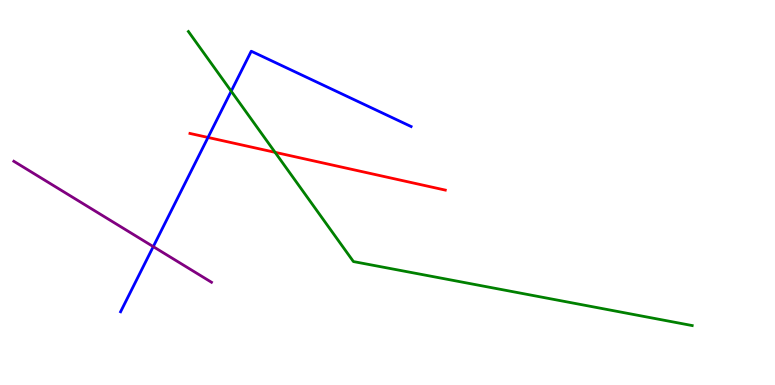[{'lines': ['blue', 'red'], 'intersections': [{'x': 2.68, 'y': 6.43}]}, {'lines': ['green', 'red'], 'intersections': [{'x': 3.55, 'y': 6.04}]}, {'lines': ['purple', 'red'], 'intersections': []}, {'lines': ['blue', 'green'], 'intersections': [{'x': 2.98, 'y': 7.63}]}, {'lines': ['blue', 'purple'], 'intersections': [{'x': 1.98, 'y': 3.59}]}, {'lines': ['green', 'purple'], 'intersections': []}]